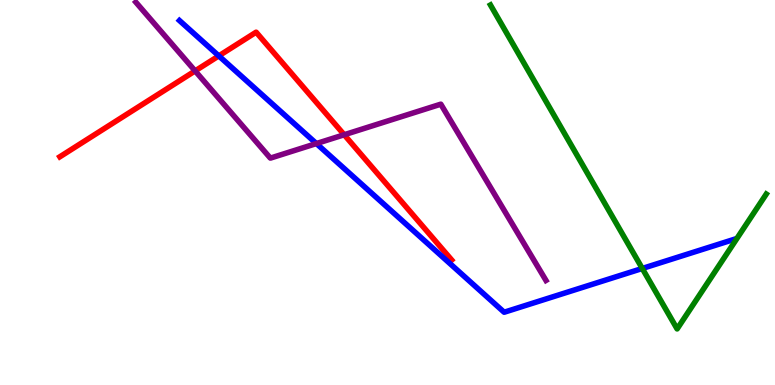[{'lines': ['blue', 'red'], 'intersections': [{'x': 2.82, 'y': 8.55}]}, {'lines': ['green', 'red'], 'intersections': []}, {'lines': ['purple', 'red'], 'intersections': [{'x': 2.52, 'y': 8.16}, {'x': 4.44, 'y': 6.5}]}, {'lines': ['blue', 'green'], 'intersections': [{'x': 8.29, 'y': 3.03}]}, {'lines': ['blue', 'purple'], 'intersections': [{'x': 4.08, 'y': 6.27}]}, {'lines': ['green', 'purple'], 'intersections': []}]